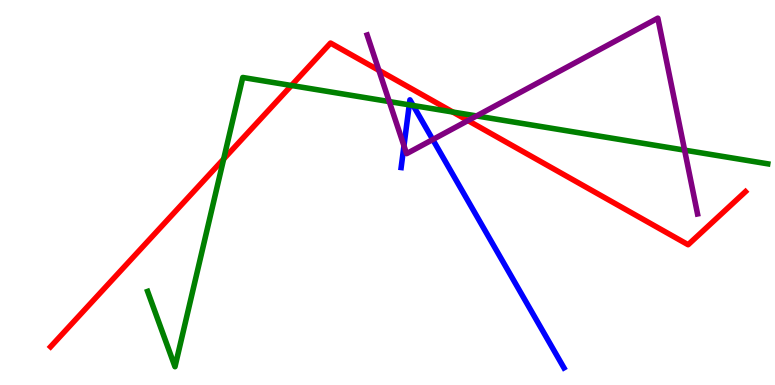[{'lines': ['blue', 'red'], 'intersections': []}, {'lines': ['green', 'red'], 'intersections': [{'x': 2.89, 'y': 5.87}, {'x': 3.76, 'y': 7.78}, {'x': 5.84, 'y': 7.09}]}, {'lines': ['purple', 'red'], 'intersections': [{'x': 4.89, 'y': 8.17}, {'x': 6.04, 'y': 6.87}]}, {'lines': ['blue', 'green'], 'intersections': [{'x': 5.28, 'y': 7.28}, {'x': 5.33, 'y': 7.26}]}, {'lines': ['blue', 'purple'], 'intersections': [{'x': 5.21, 'y': 6.21}, {'x': 5.58, 'y': 6.38}]}, {'lines': ['green', 'purple'], 'intersections': [{'x': 5.02, 'y': 7.36}, {'x': 6.15, 'y': 6.99}, {'x': 8.83, 'y': 6.1}]}]